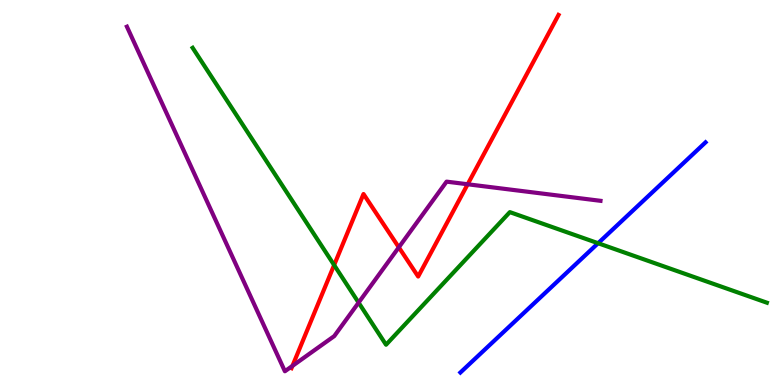[{'lines': ['blue', 'red'], 'intersections': []}, {'lines': ['green', 'red'], 'intersections': [{'x': 4.31, 'y': 3.12}]}, {'lines': ['purple', 'red'], 'intersections': [{'x': 3.77, 'y': 0.496}, {'x': 5.15, 'y': 3.58}, {'x': 6.03, 'y': 5.21}]}, {'lines': ['blue', 'green'], 'intersections': [{'x': 7.72, 'y': 3.68}]}, {'lines': ['blue', 'purple'], 'intersections': []}, {'lines': ['green', 'purple'], 'intersections': [{'x': 4.63, 'y': 2.14}]}]